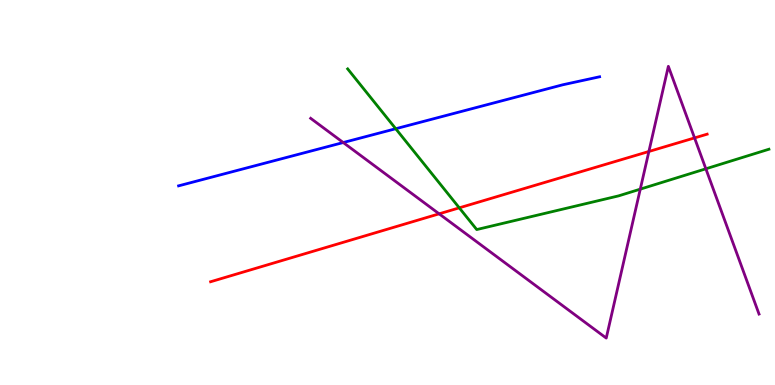[{'lines': ['blue', 'red'], 'intersections': []}, {'lines': ['green', 'red'], 'intersections': [{'x': 5.93, 'y': 4.6}]}, {'lines': ['purple', 'red'], 'intersections': [{'x': 5.67, 'y': 4.45}, {'x': 8.37, 'y': 6.07}, {'x': 8.96, 'y': 6.42}]}, {'lines': ['blue', 'green'], 'intersections': [{'x': 5.11, 'y': 6.66}]}, {'lines': ['blue', 'purple'], 'intersections': [{'x': 4.43, 'y': 6.3}]}, {'lines': ['green', 'purple'], 'intersections': [{'x': 8.26, 'y': 5.09}, {'x': 9.11, 'y': 5.62}]}]